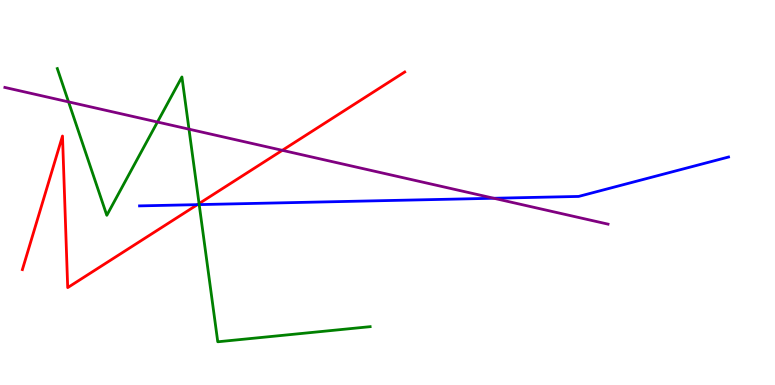[{'lines': ['blue', 'red'], 'intersections': [{'x': 2.55, 'y': 4.68}]}, {'lines': ['green', 'red'], 'intersections': [{'x': 2.57, 'y': 4.71}]}, {'lines': ['purple', 'red'], 'intersections': [{'x': 3.64, 'y': 6.1}]}, {'lines': ['blue', 'green'], 'intersections': [{'x': 2.57, 'y': 4.69}]}, {'lines': ['blue', 'purple'], 'intersections': [{'x': 6.37, 'y': 4.85}]}, {'lines': ['green', 'purple'], 'intersections': [{'x': 0.884, 'y': 7.35}, {'x': 2.03, 'y': 6.83}, {'x': 2.44, 'y': 6.64}]}]